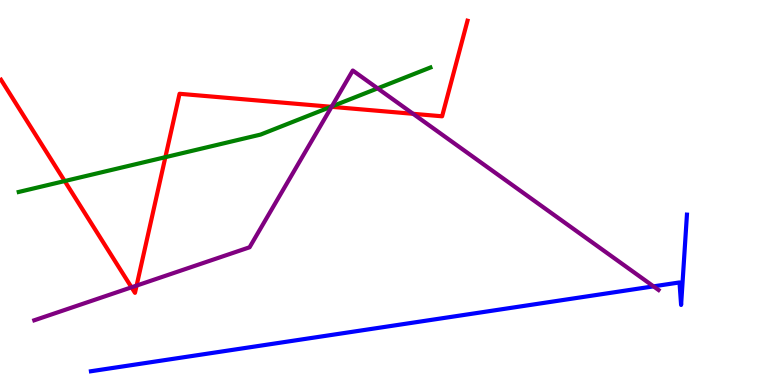[{'lines': ['blue', 'red'], 'intersections': []}, {'lines': ['green', 'red'], 'intersections': [{'x': 0.835, 'y': 5.3}, {'x': 2.13, 'y': 5.92}, {'x': 4.27, 'y': 7.23}]}, {'lines': ['purple', 'red'], 'intersections': [{'x': 1.7, 'y': 2.54}, {'x': 1.76, 'y': 2.58}, {'x': 4.28, 'y': 7.23}, {'x': 5.33, 'y': 7.04}]}, {'lines': ['blue', 'green'], 'intersections': []}, {'lines': ['blue', 'purple'], 'intersections': [{'x': 8.43, 'y': 2.56}]}, {'lines': ['green', 'purple'], 'intersections': [{'x': 4.28, 'y': 7.23}, {'x': 4.87, 'y': 7.71}]}]